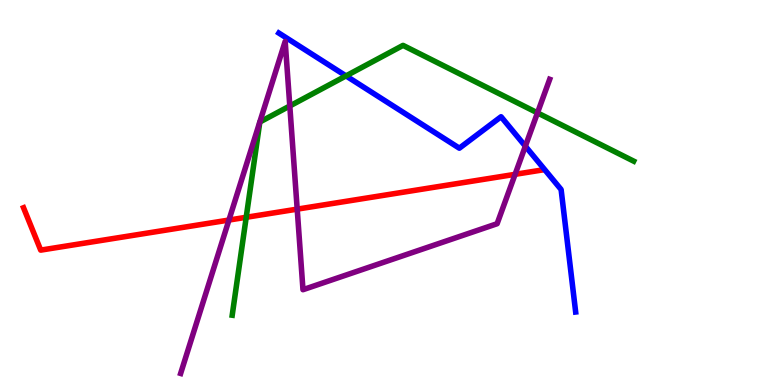[{'lines': ['blue', 'red'], 'intersections': []}, {'lines': ['green', 'red'], 'intersections': [{'x': 3.18, 'y': 4.36}]}, {'lines': ['purple', 'red'], 'intersections': [{'x': 2.95, 'y': 4.28}, {'x': 3.83, 'y': 4.57}, {'x': 6.65, 'y': 5.47}]}, {'lines': ['blue', 'green'], 'intersections': [{'x': 4.46, 'y': 8.03}]}, {'lines': ['blue', 'purple'], 'intersections': [{'x': 6.78, 'y': 6.2}]}, {'lines': ['green', 'purple'], 'intersections': [{'x': 3.74, 'y': 7.25}, {'x': 6.94, 'y': 7.07}]}]